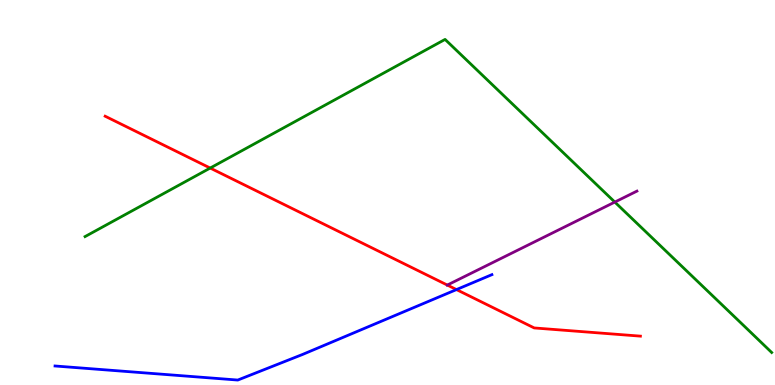[{'lines': ['blue', 'red'], 'intersections': [{'x': 5.89, 'y': 2.48}]}, {'lines': ['green', 'red'], 'intersections': [{'x': 2.71, 'y': 5.64}]}, {'lines': ['purple', 'red'], 'intersections': [{'x': 5.77, 'y': 2.6}]}, {'lines': ['blue', 'green'], 'intersections': []}, {'lines': ['blue', 'purple'], 'intersections': []}, {'lines': ['green', 'purple'], 'intersections': [{'x': 7.93, 'y': 4.75}]}]